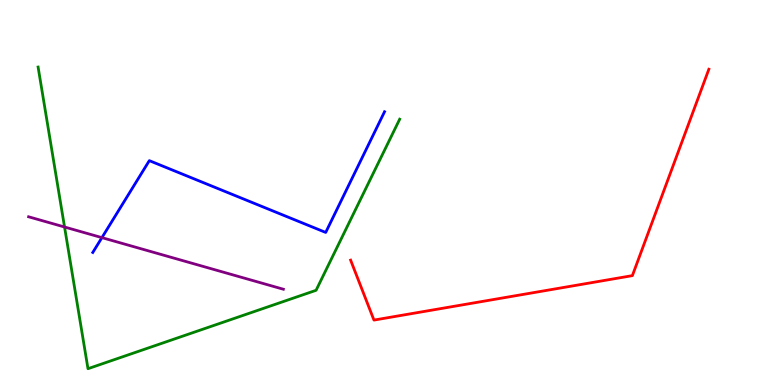[{'lines': ['blue', 'red'], 'intersections': []}, {'lines': ['green', 'red'], 'intersections': []}, {'lines': ['purple', 'red'], 'intersections': []}, {'lines': ['blue', 'green'], 'intersections': []}, {'lines': ['blue', 'purple'], 'intersections': [{'x': 1.32, 'y': 3.83}]}, {'lines': ['green', 'purple'], 'intersections': [{'x': 0.833, 'y': 4.1}]}]